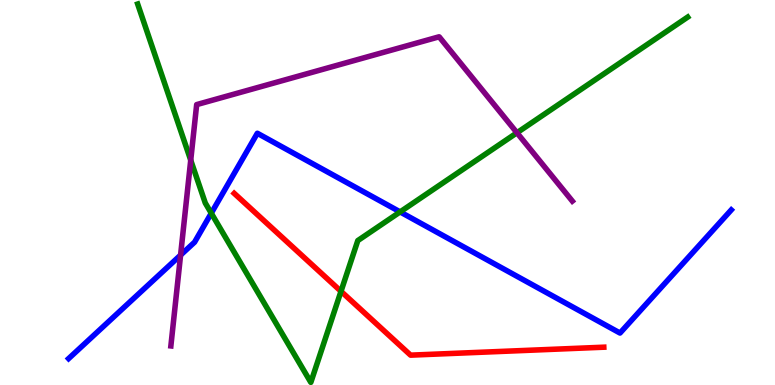[{'lines': ['blue', 'red'], 'intersections': []}, {'lines': ['green', 'red'], 'intersections': [{'x': 4.4, 'y': 2.43}]}, {'lines': ['purple', 'red'], 'intersections': []}, {'lines': ['blue', 'green'], 'intersections': [{'x': 2.73, 'y': 4.46}, {'x': 5.16, 'y': 4.5}]}, {'lines': ['blue', 'purple'], 'intersections': [{'x': 2.33, 'y': 3.37}]}, {'lines': ['green', 'purple'], 'intersections': [{'x': 2.46, 'y': 5.84}, {'x': 6.67, 'y': 6.55}]}]